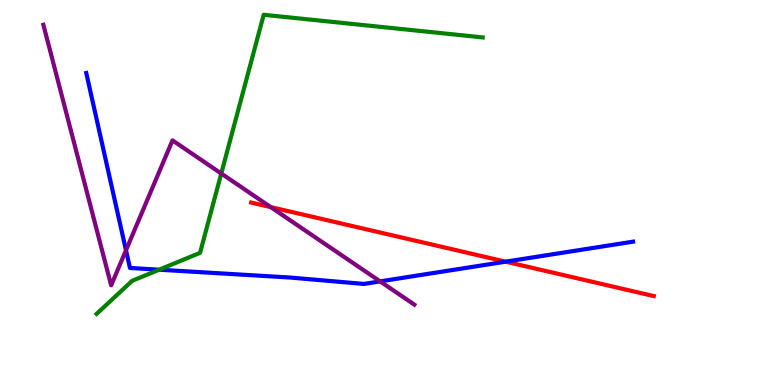[{'lines': ['blue', 'red'], 'intersections': [{'x': 6.52, 'y': 3.2}]}, {'lines': ['green', 'red'], 'intersections': []}, {'lines': ['purple', 'red'], 'intersections': [{'x': 3.49, 'y': 4.62}]}, {'lines': ['blue', 'green'], 'intersections': [{'x': 2.05, 'y': 2.99}]}, {'lines': ['blue', 'purple'], 'intersections': [{'x': 1.63, 'y': 3.5}, {'x': 4.9, 'y': 2.69}]}, {'lines': ['green', 'purple'], 'intersections': [{'x': 2.86, 'y': 5.49}]}]